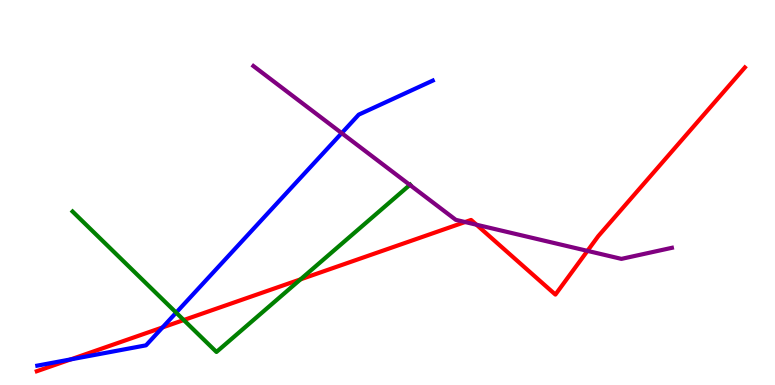[{'lines': ['blue', 'red'], 'intersections': [{'x': 0.914, 'y': 0.666}, {'x': 2.1, 'y': 1.5}]}, {'lines': ['green', 'red'], 'intersections': [{'x': 2.37, 'y': 1.69}, {'x': 3.88, 'y': 2.74}]}, {'lines': ['purple', 'red'], 'intersections': [{'x': 6.0, 'y': 4.23}, {'x': 6.15, 'y': 4.16}, {'x': 7.58, 'y': 3.48}]}, {'lines': ['blue', 'green'], 'intersections': [{'x': 2.27, 'y': 1.88}]}, {'lines': ['blue', 'purple'], 'intersections': [{'x': 4.41, 'y': 6.54}]}, {'lines': ['green', 'purple'], 'intersections': [{'x': 5.29, 'y': 5.2}]}]